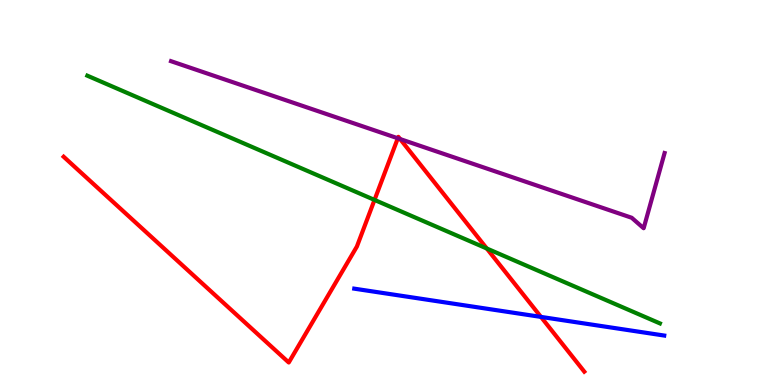[{'lines': ['blue', 'red'], 'intersections': [{'x': 6.98, 'y': 1.77}]}, {'lines': ['green', 'red'], 'intersections': [{'x': 4.83, 'y': 4.81}, {'x': 6.28, 'y': 3.55}]}, {'lines': ['purple', 'red'], 'intersections': [{'x': 5.13, 'y': 6.41}, {'x': 5.16, 'y': 6.39}]}, {'lines': ['blue', 'green'], 'intersections': []}, {'lines': ['blue', 'purple'], 'intersections': []}, {'lines': ['green', 'purple'], 'intersections': []}]